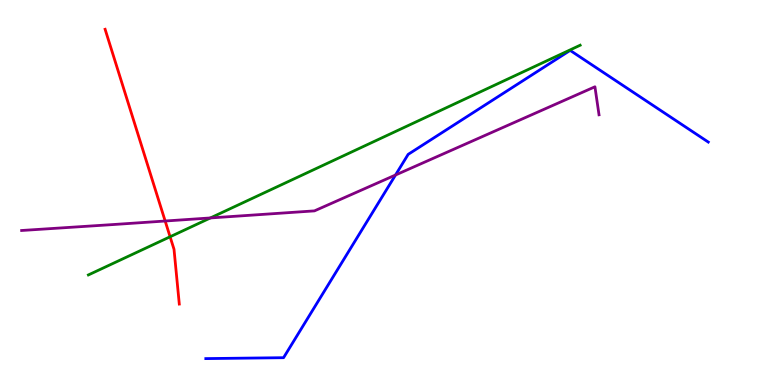[{'lines': ['blue', 'red'], 'intersections': []}, {'lines': ['green', 'red'], 'intersections': [{'x': 2.19, 'y': 3.85}]}, {'lines': ['purple', 'red'], 'intersections': [{'x': 2.13, 'y': 4.26}]}, {'lines': ['blue', 'green'], 'intersections': []}, {'lines': ['blue', 'purple'], 'intersections': [{'x': 5.1, 'y': 5.45}]}, {'lines': ['green', 'purple'], 'intersections': [{'x': 2.71, 'y': 4.34}]}]